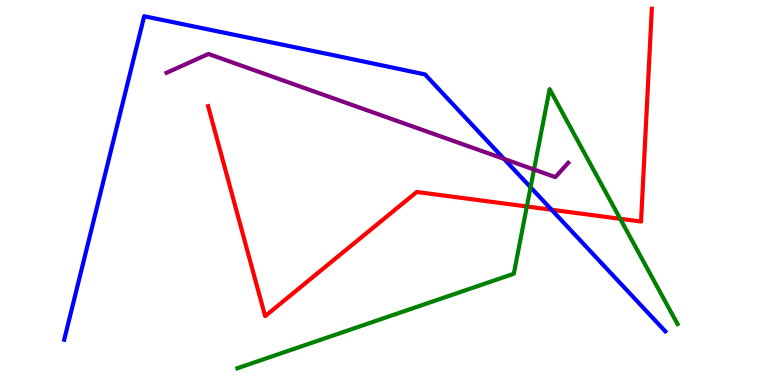[{'lines': ['blue', 'red'], 'intersections': [{'x': 7.12, 'y': 4.55}]}, {'lines': ['green', 'red'], 'intersections': [{'x': 6.8, 'y': 4.64}, {'x': 8.0, 'y': 4.32}]}, {'lines': ['purple', 'red'], 'intersections': []}, {'lines': ['blue', 'green'], 'intersections': [{'x': 6.85, 'y': 5.14}]}, {'lines': ['blue', 'purple'], 'intersections': [{'x': 6.5, 'y': 5.87}]}, {'lines': ['green', 'purple'], 'intersections': [{'x': 6.89, 'y': 5.6}]}]